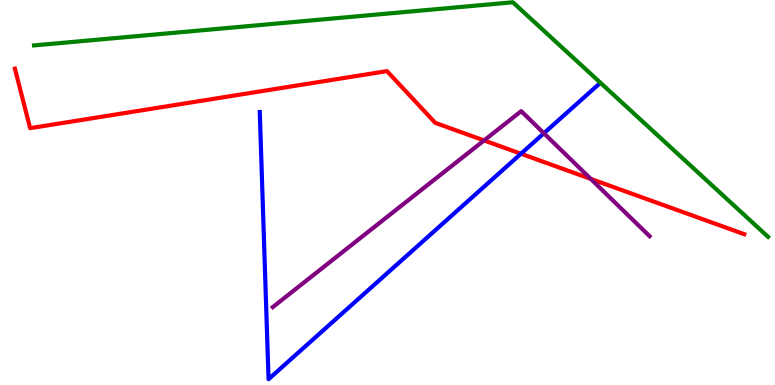[{'lines': ['blue', 'red'], 'intersections': [{'x': 6.72, 'y': 6.01}]}, {'lines': ['green', 'red'], 'intersections': []}, {'lines': ['purple', 'red'], 'intersections': [{'x': 6.25, 'y': 6.35}, {'x': 7.62, 'y': 5.35}]}, {'lines': ['blue', 'green'], 'intersections': []}, {'lines': ['blue', 'purple'], 'intersections': [{'x': 7.02, 'y': 6.54}]}, {'lines': ['green', 'purple'], 'intersections': []}]